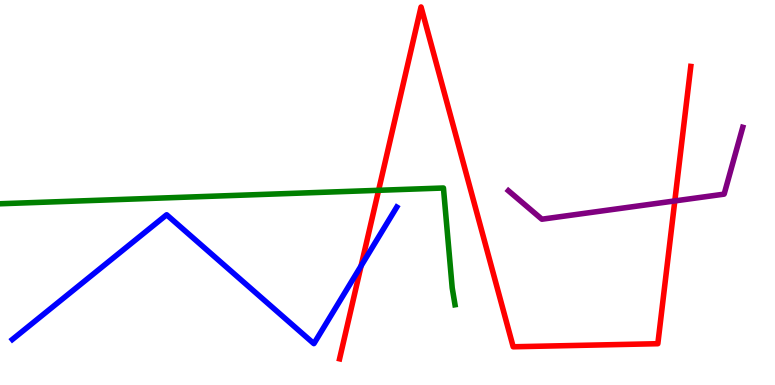[{'lines': ['blue', 'red'], 'intersections': [{'x': 4.66, 'y': 3.09}]}, {'lines': ['green', 'red'], 'intersections': [{'x': 4.89, 'y': 5.06}]}, {'lines': ['purple', 'red'], 'intersections': [{'x': 8.71, 'y': 4.78}]}, {'lines': ['blue', 'green'], 'intersections': []}, {'lines': ['blue', 'purple'], 'intersections': []}, {'lines': ['green', 'purple'], 'intersections': []}]